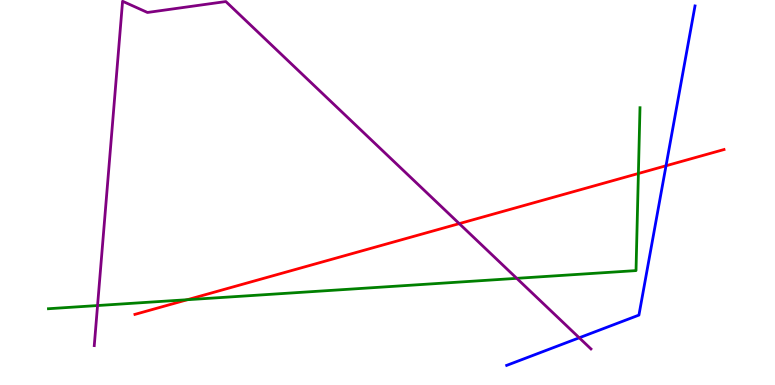[{'lines': ['blue', 'red'], 'intersections': [{'x': 8.59, 'y': 5.69}]}, {'lines': ['green', 'red'], 'intersections': [{'x': 2.42, 'y': 2.22}, {'x': 8.24, 'y': 5.49}]}, {'lines': ['purple', 'red'], 'intersections': [{'x': 5.93, 'y': 4.19}]}, {'lines': ['blue', 'green'], 'intersections': []}, {'lines': ['blue', 'purple'], 'intersections': [{'x': 7.47, 'y': 1.23}]}, {'lines': ['green', 'purple'], 'intersections': [{'x': 1.26, 'y': 2.06}, {'x': 6.67, 'y': 2.77}]}]